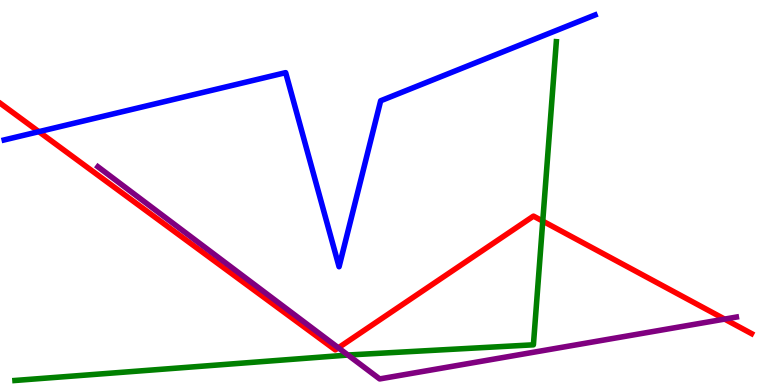[{'lines': ['blue', 'red'], 'intersections': [{'x': 0.501, 'y': 6.58}]}, {'lines': ['green', 'red'], 'intersections': [{'x': 7.0, 'y': 4.26}]}, {'lines': ['purple', 'red'], 'intersections': [{'x': 4.37, 'y': 0.966}, {'x': 9.35, 'y': 1.71}]}, {'lines': ['blue', 'green'], 'intersections': []}, {'lines': ['blue', 'purple'], 'intersections': []}, {'lines': ['green', 'purple'], 'intersections': [{'x': 4.49, 'y': 0.778}]}]